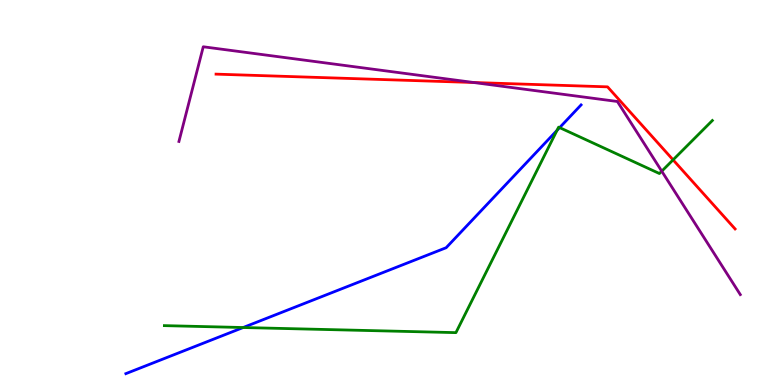[{'lines': ['blue', 'red'], 'intersections': []}, {'lines': ['green', 'red'], 'intersections': [{'x': 8.68, 'y': 5.85}]}, {'lines': ['purple', 'red'], 'intersections': [{'x': 6.11, 'y': 7.86}]}, {'lines': ['blue', 'green'], 'intersections': [{'x': 3.14, 'y': 1.49}, {'x': 7.19, 'y': 6.61}, {'x': 7.22, 'y': 6.69}]}, {'lines': ['blue', 'purple'], 'intersections': []}, {'lines': ['green', 'purple'], 'intersections': [{'x': 8.54, 'y': 5.55}]}]